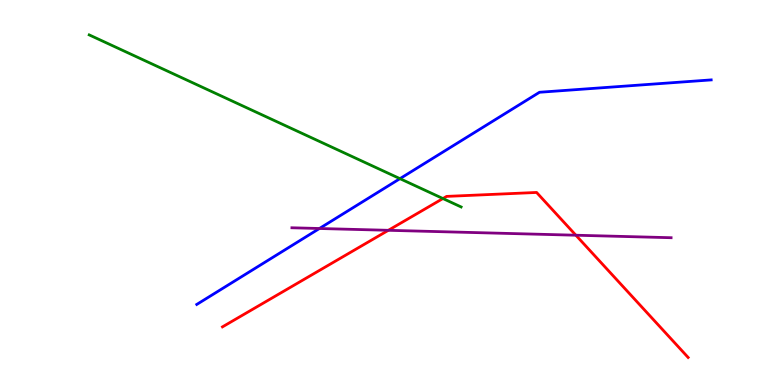[{'lines': ['blue', 'red'], 'intersections': []}, {'lines': ['green', 'red'], 'intersections': [{'x': 5.72, 'y': 4.84}]}, {'lines': ['purple', 'red'], 'intersections': [{'x': 5.01, 'y': 4.02}, {'x': 7.43, 'y': 3.89}]}, {'lines': ['blue', 'green'], 'intersections': [{'x': 5.16, 'y': 5.36}]}, {'lines': ['blue', 'purple'], 'intersections': [{'x': 4.12, 'y': 4.06}]}, {'lines': ['green', 'purple'], 'intersections': []}]